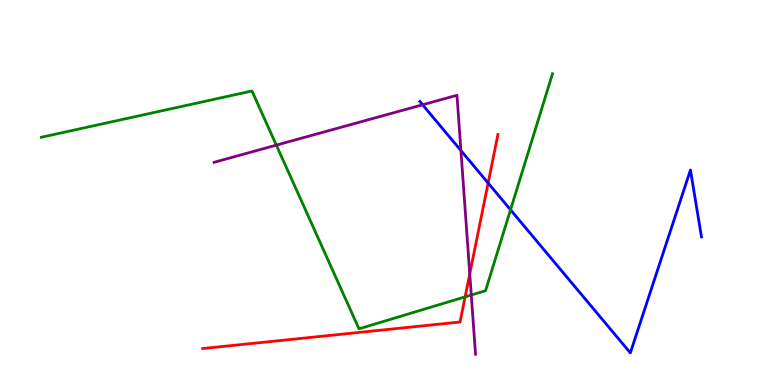[{'lines': ['blue', 'red'], 'intersections': [{'x': 6.3, 'y': 5.25}]}, {'lines': ['green', 'red'], 'intersections': [{'x': 6.0, 'y': 2.29}]}, {'lines': ['purple', 'red'], 'intersections': [{'x': 6.06, 'y': 2.89}]}, {'lines': ['blue', 'green'], 'intersections': [{'x': 6.59, 'y': 4.55}]}, {'lines': ['blue', 'purple'], 'intersections': [{'x': 5.45, 'y': 7.28}, {'x': 5.95, 'y': 6.09}]}, {'lines': ['green', 'purple'], 'intersections': [{'x': 3.57, 'y': 6.23}, {'x': 6.08, 'y': 2.34}]}]